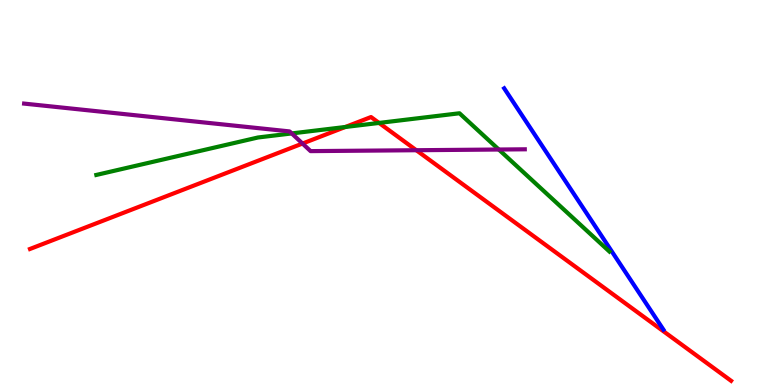[{'lines': ['blue', 'red'], 'intersections': []}, {'lines': ['green', 'red'], 'intersections': [{'x': 4.46, 'y': 6.7}, {'x': 4.89, 'y': 6.81}]}, {'lines': ['purple', 'red'], 'intersections': [{'x': 3.9, 'y': 6.27}, {'x': 5.37, 'y': 6.1}]}, {'lines': ['blue', 'green'], 'intersections': []}, {'lines': ['blue', 'purple'], 'intersections': []}, {'lines': ['green', 'purple'], 'intersections': [{'x': 3.76, 'y': 6.53}, {'x': 6.44, 'y': 6.12}]}]